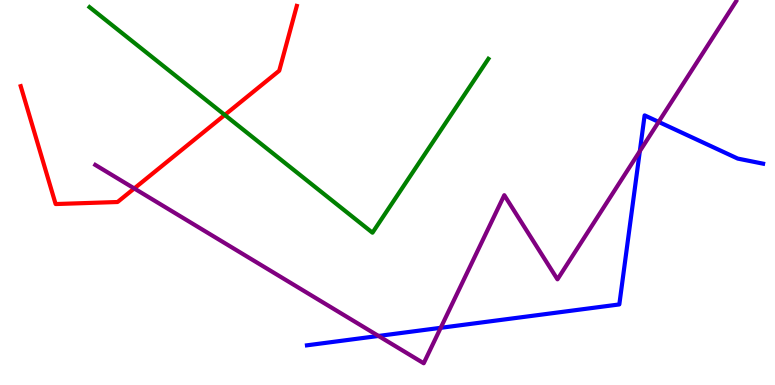[{'lines': ['blue', 'red'], 'intersections': []}, {'lines': ['green', 'red'], 'intersections': [{'x': 2.9, 'y': 7.01}]}, {'lines': ['purple', 'red'], 'intersections': [{'x': 1.73, 'y': 5.11}]}, {'lines': ['blue', 'green'], 'intersections': []}, {'lines': ['blue', 'purple'], 'intersections': [{'x': 4.88, 'y': 1.27}, {'x': 5.69, 'y': 1.49}, {'x': 8.26, 'y': 6.07}, {'x': 8.5, 'y': 6.83}]}, {'lines': ['green', 'purple'], 'intersections': []}]